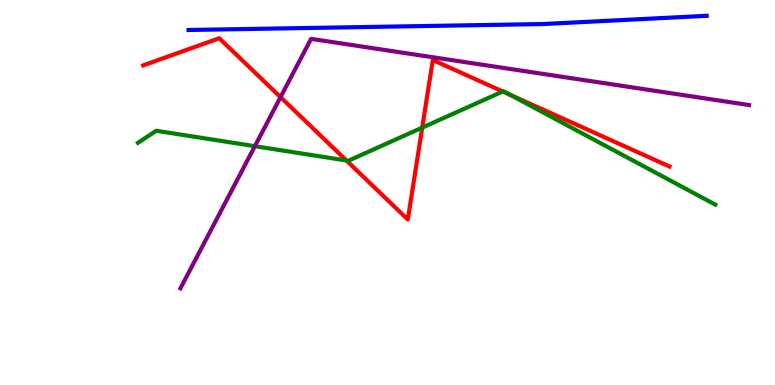[{'lines': ['blue', 'red'], 'intersections': []}, {'lines': ['green', 'red'], 'intersections': [{'x': 4.47, 'y': 5.83}, {'x': 5.45, 'y': 6.69}, {'x': 6.49, 'y': 7.62}, {'x': 6.59, 'y': 7.53}]}, {'lines': ['purple', 'red'], 'intersections': [{'x': 3.62, 'y': 7.48}]}, {'lines': ['blue', 'green'], 'intersections': []}, {'lines': ['blue', 'purple'], 'intersections': []}, {'lines': ['green', 'purple'], 'intersections': [{'x': 3.29, 'y': 6.2}]}]